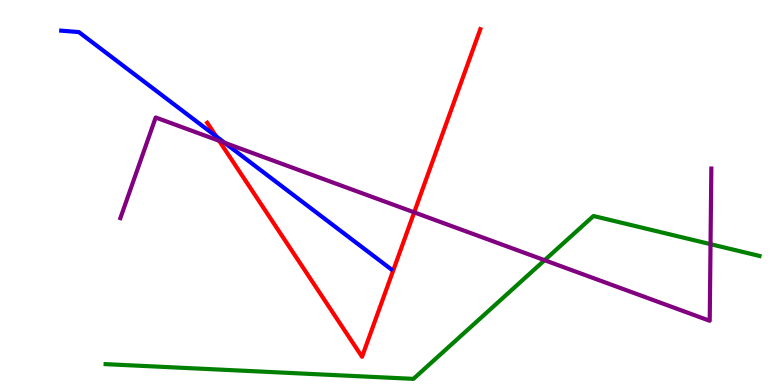[{'lines': ['blue', 'red'], 'intersections': [{'x': 2.79, 'y': 6.46}]}, {'lines': ['green', 'red'], 'intersections': []}, {'lines': ['purple', 'red'], 'intersections': [{'x': 2.83, 'y': 6.34}, {'x': 5.34, 'y': 4.48}]}, {'lines': ['blue', 'green'], 'intersections': []}, {'lines': ['blue', 'purple'], 'intersections': [{'x': 2.9, 'y': 6.29}]}, {'lines': ['green', 'purple'], 'intersections': [{'x': 7.03, 'y': 3.24}, {'x': 9.17, 'y': 3.66}]}]